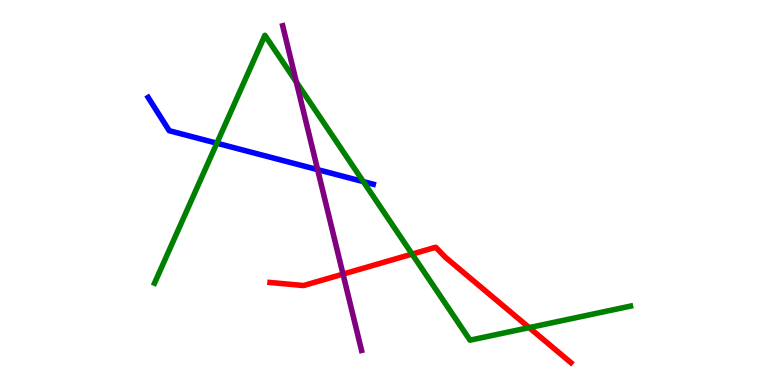[{'lines': ['blue', 'red'], 'intersections': []}, {'lines': ['green', 'red'], 'intersections': [{'x': 5.32, 'y': 3.4}, {'x': 6.83, 'y': 1.49}]}, {'lines': ['purple', 'red'], 'intersections': [{'x': 4.43, 'y': 2.88}]}, {'lines': ['blue', 'green'], 'intersections': [{'x': 2.8, 'y': 6.28}, {'x': 4.69, 'y': 5.28}]}, {'lines': ['blue', 'purple'], 'intersections': [{'x': 4.1, 'y': 5.59}]}, {'lines': ['green', 'purple'], 'intersections': [{'x': 3.82, 'y': 7.87}]}]